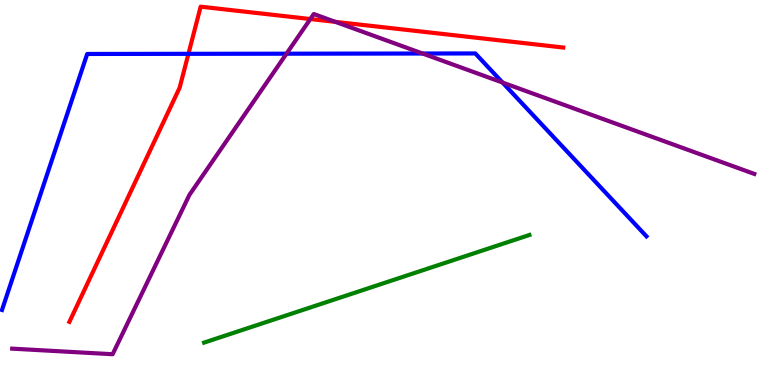[{'lines': ['blue', 'red'], 'intersections': [{'x': 2.43, 'y': 8.6}]}, {'lines': ['green', 'red'], 'intersections': []}, {'lines': ['purple', 'red'], 'intersections': [{'x': 4.0, 'y': 9.51}, {'x': 4.33, 'y': 9.43}]}, {'lines': ['blue', 'green'], 'intersections': []}, {'lines': ['blue', 'purple'], 'intersections': [{'x': 3.7, 'y': 8.61}, {'x': 5.45, 'y': 8.61}, {'x': 6.48, 'y': 7.86}]}, {'lines': ['green', 'purple'], 'intersections': []}]